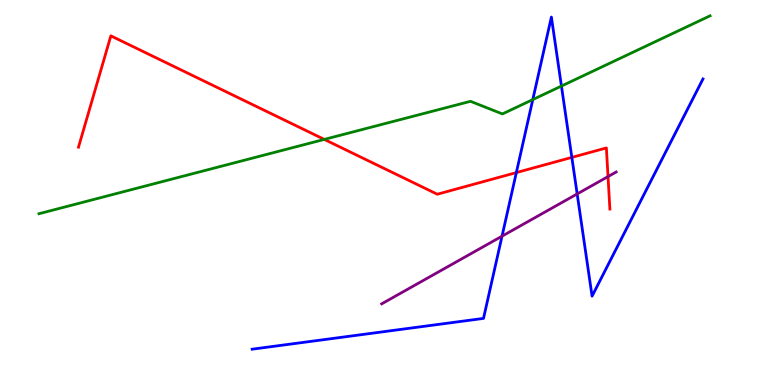[{'lines': ['blue', 'red'], 'intersections': [{'x': 6.66, 'y': 5.52}, {'x': 7.38, 'y': 5.91}]}, {'lines': ['green', 'red'], 'intersections': [{'x': 4.18, 'y': 6.38}]}, {'lines': ['purple', 'red'], 'intersections': [{'x': 7.85, 'y': 5.41}]}, {'lines': ['blue', 'green'], 'intersections': [{'x': 6.87, 'y': 7.41}, {'x': 7.24, 'y': 7.76}]}, {'lines': ['blue', 'purple'], 'intersections': [{'x': 6.48, 'y': 3.87}, {'x': 7.45, 'y': 4.96}]}, {'lines': ['green', 'purple'], 'intersections': []}]